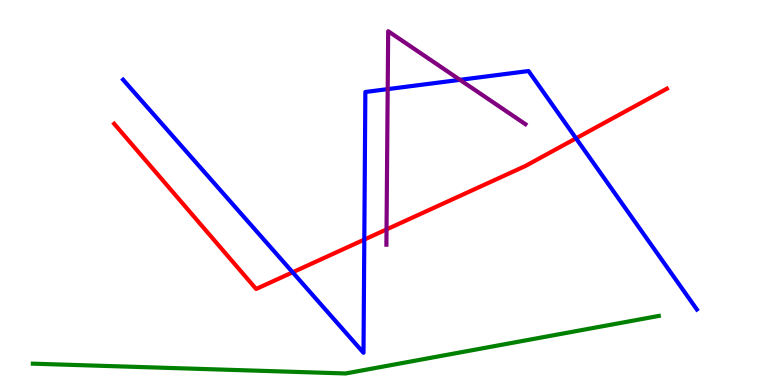[{'lines': ['blue', 'red'], 'intersections': [{'x': 3.78, 'y': 2.93}, {'x': 4.7, 'y': 3.78}, {'x': 7.43, 'y': 6.41}]}, {'lines': ['green', 'red'], 'intersections': []}, {'lines': ['purple', 'red'], 'intersections': [{'x': 4.99, 'y': 4.04}]}, {'lines': ['blue', 'green'], 'intersections': []}, {'lines': ['blue', 'purple'], 'intersections': [{'x': 5.0, 'y': 7.69}, {'x': 5.94, 'y': 7.93}]}, {'lines': ['green', 'purple'], 'intersections': []}]